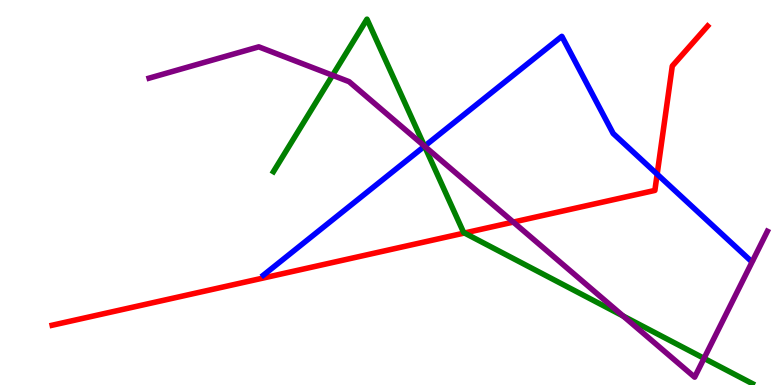[{'lines': ['blue', 'red'], 'intersections': [{'x': 8.48, 'y': 5.48}]}, {'lines': ['green', 'red'], 'intersections': [{'x': 5.99, 'y': 3.95}]}, {'lines': ['purple', 'red'], 'intersections': [{'x': 6.62, 'y': 4.23}]}, {'lines': ['blue', 'green'], 'intersections': [{'x': 5.48, 'y': 6.2}]}, {'lines': ['blue', 'purple'], 'intersections': [{'x': 5.48, 'y': 6.2}]}, {'lines': ['green', 'purple'], 'intersections': [{'x': 4.29, 'y': 8.04}, {'x': 5.48, 'y': 6.2}, {'x': 8.04, 'y': 1.79}, {'x': 9.08, 'y': 0.692}]}]